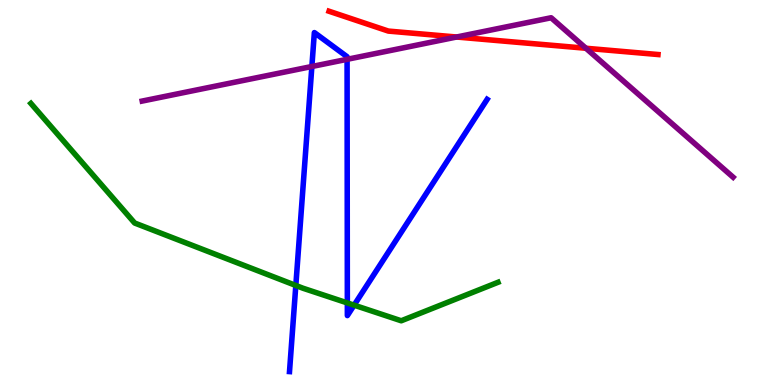[{'lines': ['blue', 'red'], 'intersections': []}, {'lines': ['green', 'red'], 'intersections': []}, {'lines': ['purple', 'red'], 'intersections': [{'x': 5.89, 'y': 9.04}, {'x': 7.56, 'y': 8.75}]}, {'lines': ['blue', 'green'], 'intersections': [{'x': 3.82, 'y': 2.59}, {'x': 4.48, 'y': 2.13}, {'x': 4.57, 'y': 2.07}]}, {'lines': ['blue', 'purple'], 'intersections': [{'x': 4.02, 'y': 8.27}, {'x': 4.48, 'y': 8.46}]}, {'lines': ['green', 'purple'], 'intersections': []}]